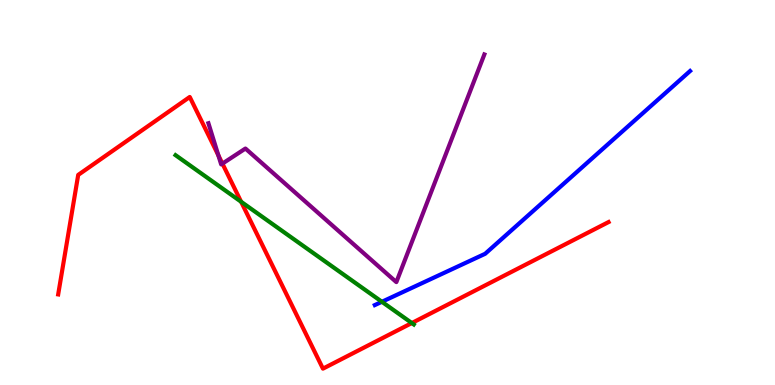[{'lines': ['blue', 'red'], 'intersections': []}, {'lines': ['green', 'red'], 'intersections': [{'x': 3.11, 'y': 4.76}, {'x': 5.31, 'y': 1.61}]}, {'lines': ['purple', 'red'], 'intersections': [{'x': 2.82, 'y': 5.97}, {'x': 2.87, 'y': 5.75}]}, {'lines': ['blue', 'green'], 'intersections': [{'x': 4.93, 'y': 2.16}]}, {'lines': ['blue', 'purple'], 'intersections': []}, {'lines': ['green', 'purple'], 'intersections': []}]